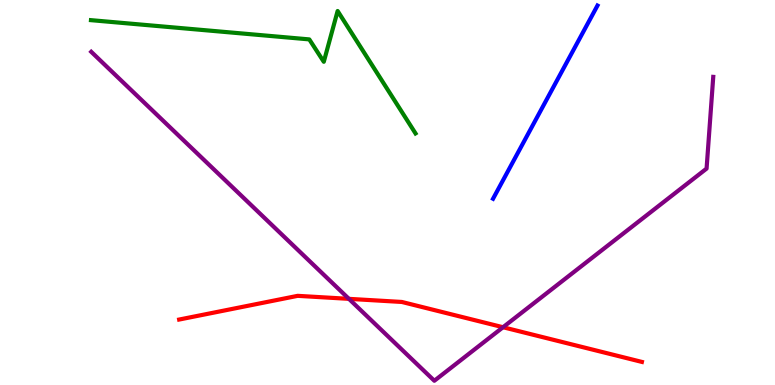[{'lines': ['blue', 'red'], 'intersections': []}, {'lines': ['green', 'red'], 'intersections': []}, {'lines': ['purple', 'red'], 'intersections': [{'x': 4.5, 'y': 2.24}, {'x': 6.49, 'y': 1.5}]}, {'lines': ['blue', 'green'], 'intersections': []}, {'lines': ['blue', 'purple'], 'intersections': []}, {'lines': ['green', 'purple'], 'intersections': []}]